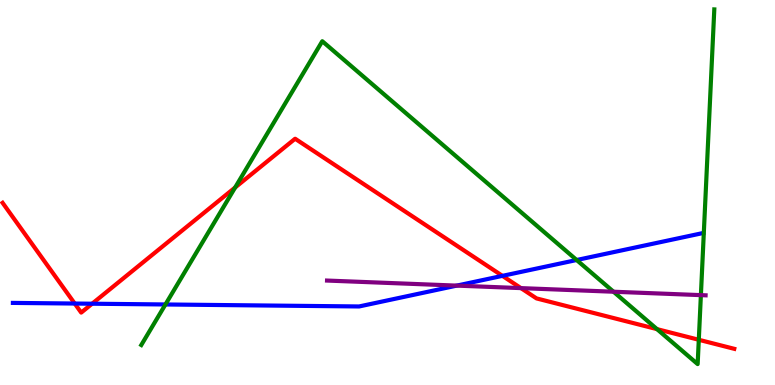[{'lines': ['blue', 'red'], 'intersections': [{'x': 0.964, 'y': 2.12}, {'x': 1.19, 'y': 2.11}, {'x': 6.48, 'y': 2.83}]}, {'lines': ['green', 'red'], 'intersections': [{'x': 3.03, 'y': 5.13}, {'x': 8.48, 'y': 1.45}, {'x': 9.02, 'y': 1.17}]}, {'lines': ['purple', 'red'], 'intersections': [{'x': 6.72, 'y': 2.52}]}, {'lines': ['blue', 'green'], 'intersections': [{'x': 2.13, 'y': 2.09}, {'x': 7.44, 'y': 3.25}]}, {'lines': ['blue', 'purple'], 'intersections': [{'x': 5.89, 'y': 2.58}]}, {'lines': ['green', 'purple'], 'intersections': [{'x': 7.92, 'y': 2.42}, {'x': 9.04, 'y': 2.33}]}]